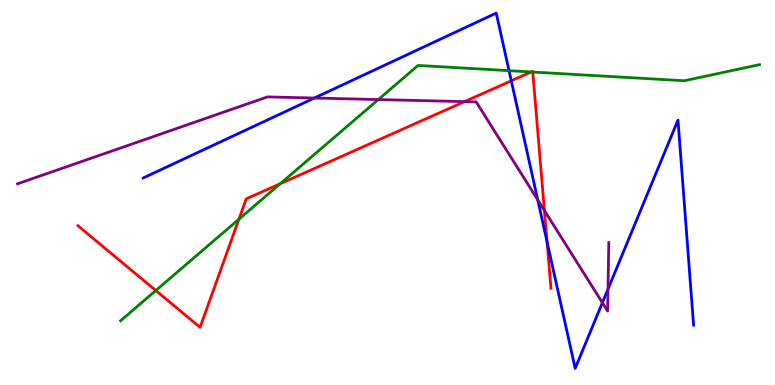[{'lines': ['blue', 'red'], 'intersections': [{'x': 6.6, 'y': 7.9}, {'x': 7.06, 'y': 3.72}]}, {'lines': ['green', 'red'], 'intersections': [{'x': 2.01, 'y': 2.45}, {'x': 3.08, 'y': 4.31}, {'x': 3.62, 'y': 5.23}, {'x': 6.85, 'y': 8.13}, {'x': 6.87, 'y': 8.13}]}, {'lines': ['purple', 'red'], 'intersections': [{'x': 5.99, 'y': 7.36}, {'x': 7.02, 'y': 4.53}]}, {'lines': ['blue', 'green'], 'intersections': [{'x': 6.57, 'y': 8.16}]}, {'lines': ['blue', 'purple'], 'intersections': [{'x': 4.06, 'y': 7.45}, {'x': 6.94, 'y': 4.81}, {'x': 7.77, 'y': 2.14}, {'x': 7.85, 'y': 2.49}]}, {'lines': ['green', 'purple'], 'intersections': [{'x': 4.88, 'y': 7.41}]}]